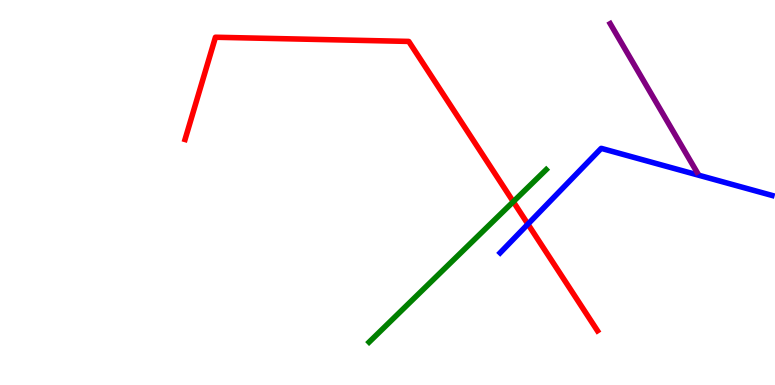[{'lines': ['blue', 'red'], 'intersections': [{'x': 6.81, 'y': 4.18}]}, {'lines': ['green', 'red'], 'intersections': [{'x': 6.62, 'y': 4.76}]}, {'lines': ['purple', 'red'], 'intersections': []}, {'lines': ['blue', 'green'], 'intersections': []}, {'lines': ['blue', 'purple'], 'intersections': []}, {'lines': ['green', 'purple'], 'intersections': []}]